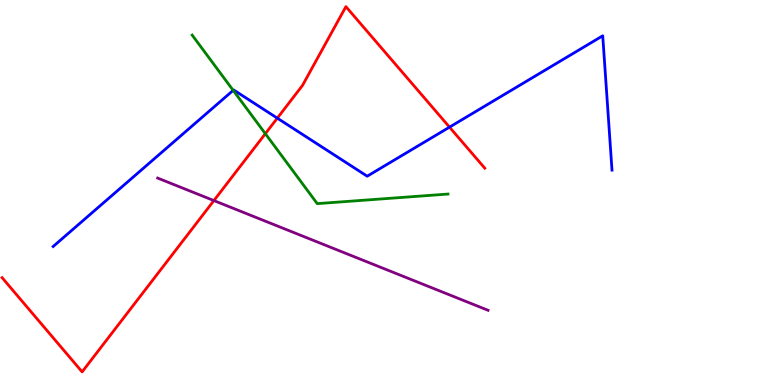[{'lines': ['blue', 'red'], 'intersections': [{'x': 3.58, 'y': 6.93}, {'x': 5.8, 'y': 6.7}]}, {'lines': ['green', 'red'], 'intersections': [{'x': 3.42, 'y': 6.53}]}, {'lines': ['purple', 'red'], 'intersections': [{'x': 2.76, 'y': 4.79}]}, {'lines': ['blue', 'green'], 'intersections': [{'x': 3.01, 'y': 7.65}]}, {'lines': ['blue', 'purple'], 'intersections': []}, {'lines': ['green', 'purple'], 'intersections': []}]